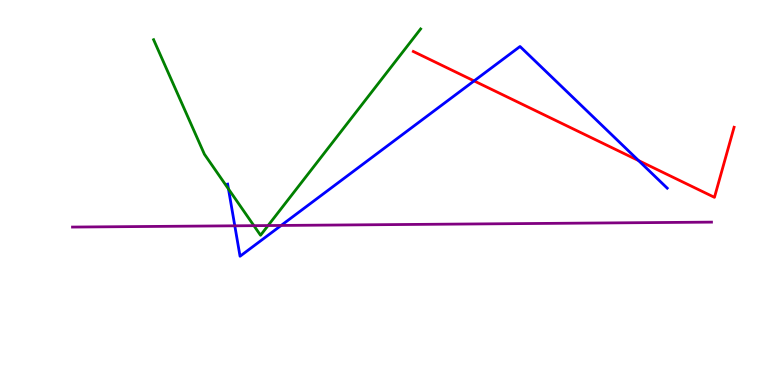[{'lines': ['blue', 'red'], 'intersections': [{'x': 6.12, 'y': 7.9}, {'x': 8.24, 'y': 5.83}]}, {'lines': ['green', 'red'], 'intersections': []}, {'lines': ['purple', 'red'], 'intersections': []}, {'lines': ['blue', 'green'], 'intersections': [{'x': 2.95, 'y': 5.09}]}, {'lines': ['blue', 'purple'], 'intersections': [{'x': 3.03, 'y': 4.13}, {'x': 3.63, 'y': 4.14}]}, {'lines': ['green', 'purple'], 'intersections': [{'x': 3.28, 'y': 4.14}, {'x': 3.46, 'y': 4.14}]}]